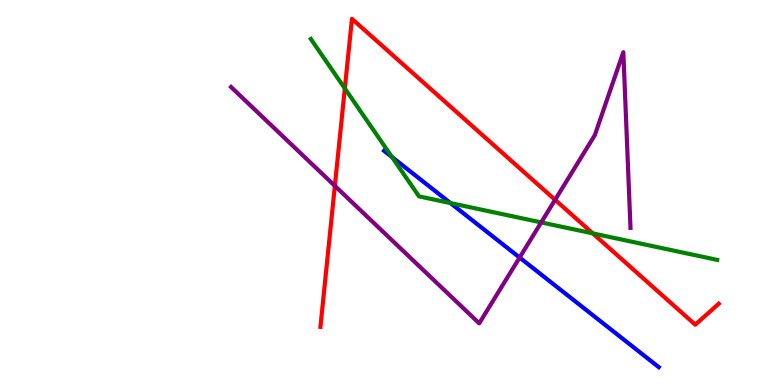[{'lines': ['blue', 'red'], 'intersections': []}, {'lines': ['green', 'red'], 'intersections': [{'x': 4.45, 'y': 7.7}, {'x': 7.65, 'y': 3.94}]}, {'lines': ['purple', 'red'], 'intersections': [{'x': 4.32, 'y': 5.17}, {'x': 7.16, 'y': 4.81}]}, {'lines': ['blue', 'green'], 'intersections': [{'x': 5.06, 'y': 5.92}, {'x': 5.81, 'y': 4.73}]}, {'lines': ['blue', 'purple'], 'intersections': [{'x': 6.7, 'y': 3.31}]}, {'lines': ['green', 'purple'], 'intersections': [{'x': 6.98, 'y': 4.22}]}]